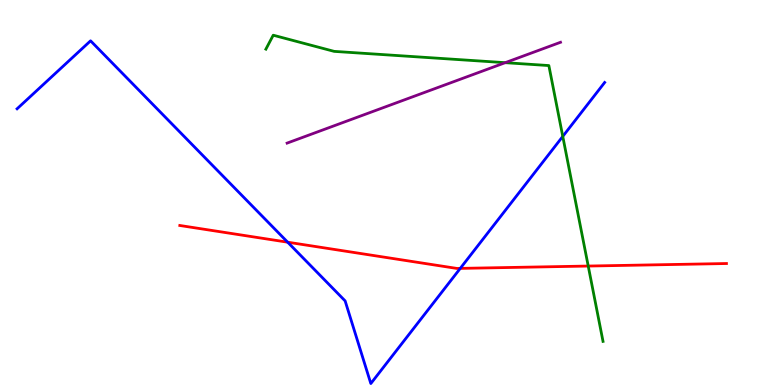[{'lines': ['blue', 'red'], 'intersections': [{'x': 3.71, 'y': 3.71}, {'x': 5.94, 'y': 3.03}]}, {'lines': ['green', 'red'], 'intersections': [{'x': 7.59, 'y': 3.09}]}, {'lines': ['purple', 'red'], 'intersections': []}, {'lines': ['blue', 'green'], 'intersections': [{'x': 7.26, 'y': 6.46}]}, {'lines': ['blue', 'purple'], 'intersections': []}, {'lines': ['green', 'purple'], 'intersections': [{'x': 6.52, 'y': 8.37}]}]